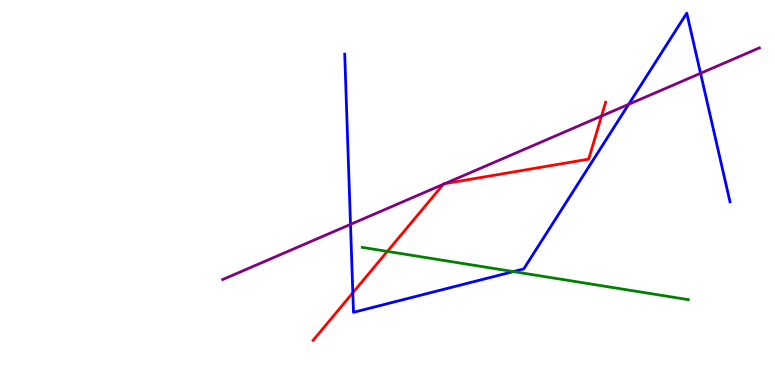[{'lines': ['blue', 'red'], 'intersections': [{'x': 4.55, 'y': 2.4}]}, {'lines': ['green', 'red'], 'intersections': [{'x': 5.0, 'y': 3.47}]}, {'lines': ['purple', 'red'], 'intersections': [{'x': 5.72, 'y': 5.21}, {'x': 5.74, 'y': 5.23}, {'x': 7.76, 'y': 6.99}]}, {'lines': ['blue', 'green'], 'intersections': [{'x': 6.62, 'y': 2.95}]}, {'lines': ['blue', 'purple'], 'intersections': [{'x': 4.52, 'y': 4.17}, {'x': 8.11, 'y': 7.29}, {'x': 9.04, 'y': 8.1}]}, {'lines': ['green', 'purple'], 'intersections': []}]